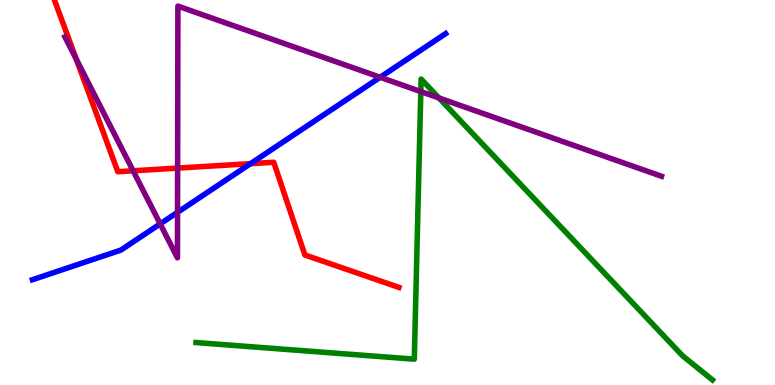[{'lines': ['blue', 'red'], 'intersections': [{'x': 3.23, 'y': 5.75}]}, {'lines': ['green', 'red'], 'intersections': []}, {'lines': ['purple', 'red'], 'intersections': [{'x': 0.985, 'y': 8.46}, {'x': 1.72, 'y': 5.56}, {'x': 2.29, 'y': 5.63}]}, {'lines': ['blue', 'green'], 'intersections': []}, {'lines': ['blue', 'purple'], 'intersections': [{'x': 2.07, 'y': 4.18}, {'x': 2.29, 'y': 4.49}, {'x': 4.91, 'y': 7.99}]}, {'lines': ['green', 'purple'], 'intersections': [{'x': 5.43, 'y': 7.62}, {'x': 5.66, 'y': 7.46}]}]